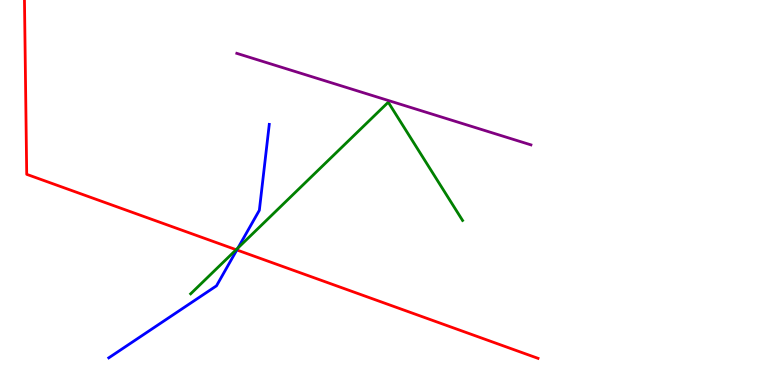[{'lines': ['blue', 'red'], 'intersections': [{'x': 3.06, 'y': 3.51}]}, {'lines': ['green', 'red'], 'intersections': [{'x': 3.05, 'y': 3.51}]}, {'lines': ['purple', 'red'], 'intersections': []}, {'lines': ['blue', 'green'], 'intersections': [{'x': 3.07, 'y': 3.56}]}, {'lines': ['blue', 'purple'], 'intersections': []}, {'lines': ['green', 'purple'], 'intersections': []}]